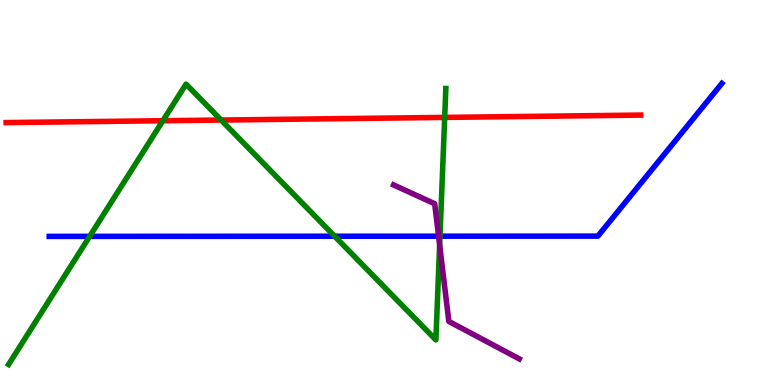[{'lines': ['blue', 'red'], 'intersections': []}, {'lines': ['green', 'red'], 'intersections': [{'x': 2.1, 'y': 6.86}, {'x': 2.85, 'y': 6.88}, {'x': 5.74, 'y': 6.95}]}, {'lines': ['purple', 'red'], 'intersections': []}, {'lines': ['blue', 'green'], 'intersections': [{'x': 1.16, 'y': 3.86}, {'x': 4.32, 'y': 3.86}, {'x': 5.68, 'y': 3.87}]}, {'lines': ['blue', 'purple'], 'intersections': [{'x': 5.66, 'y': 3.87}]}, {'lines': ['green', 'purple'], 'intersections': [{'x': 5.67, 'y': 3.64}]}]